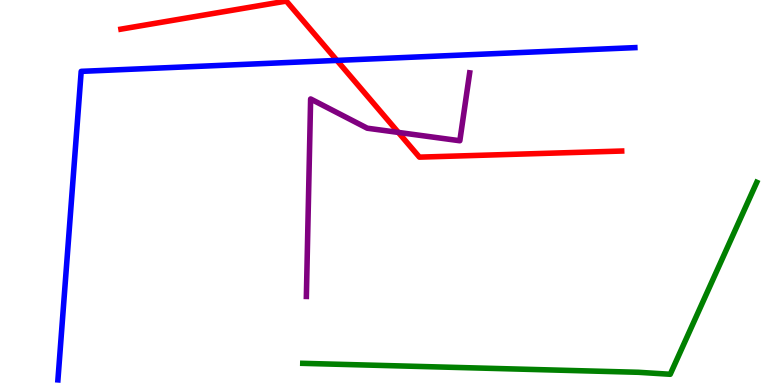[{'lines': ['blue', 'red'], 'intersections': [{'x': 4.35, 'y': 8.43}]}, {'lines': ['green', 'red'], 'intersections': []}, {'lines': ['purple', 'red'], 'intersections': [{'x': 5.14, 'y': 6.56}]}, {'lines': ['blue', 'green'], 'intersections': []}, {'lines': ['blue', 'purple'], 'intersections': []}, {'lines': ['green', 'purple'], 'intersections': []}]